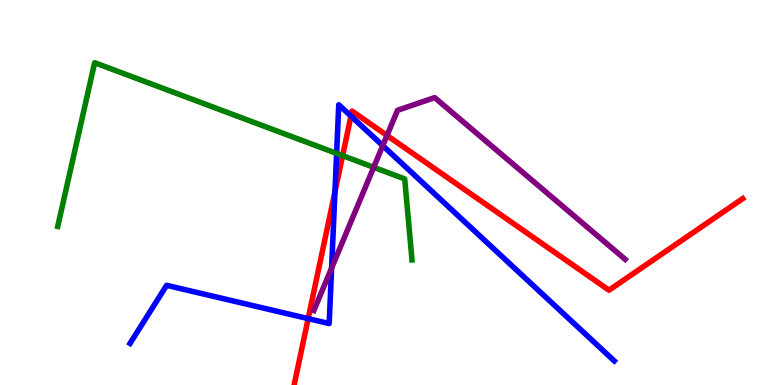[{'lines': ['blue', 'red'], 'intersections': [{'x': 3.98, 'y': 1.72}, {'x': 4.32, 'y': 5.02}, {'x': 4.53, 'y': 6.98}]}, {'lines': ['green', 'red'], 'intersections': [{'x': 4.42, 'y': 5.96}]}, {'lines': ['purple', 'red'], 'intersections': [{'x': 4.99, 'y': 6.48}]}, {'lines': ['blue', 'green'], 'intersections': [{'x': 4.34, 'y': 6.02}]}, {'lines': ['blue', 'purple'], 'intersections': [{'x': 4.28, 'y': 3.04}, {'x': 4.94, 'y': 6.22}]}, {'lines': ['green', 'purple'], 'intersections': [{'x': 4.82, 'y': 5.65}]}]